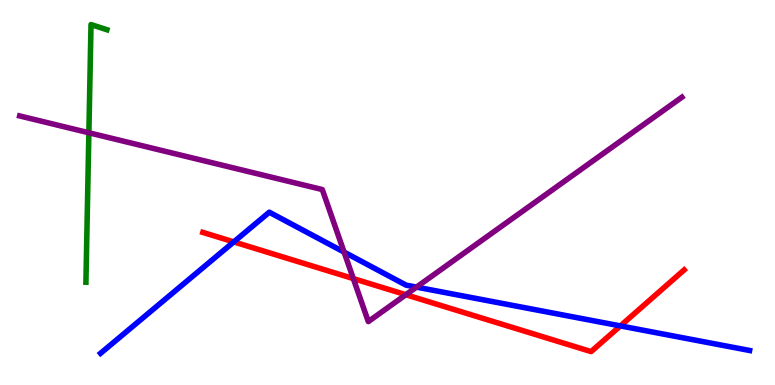[{'lines': ['blue', 'red'], 'intersections': [{'x': 3.02, 'y': 3.72}, {'x': 8.0, 'y': 1.54}]}, {'lines': ['green', 'red'], 'intersections': []}, {'lines': ['purple', 'red'], 'intersections': [{'x': 4.56, 'y': 2.76}, {'x': 5.24, 'y': 2.34}]}, {'lines': ['blue', 'green'], 'intersections': []}, {'lines': ['blue', 'purple'], 'intersections': [{'x': 4.44, 'y': 3.45}, {'x': 5.37, 'y': 2.54}]}, {'lines': ['green', 'purple'], 'intersections': [{'x': 1.15, 'y': 6.55}]}]